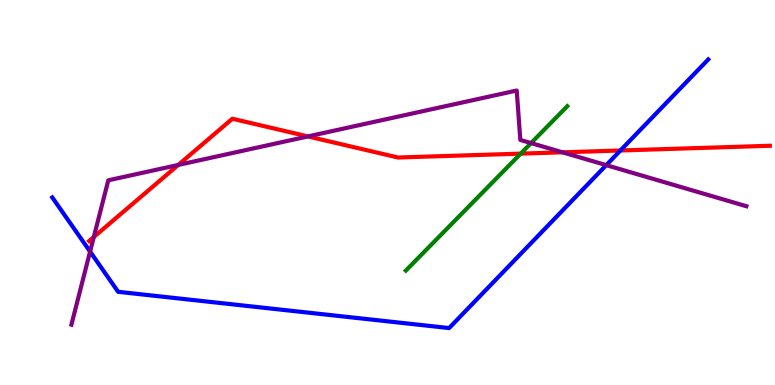[{'lines': ['blue', 'red'], 'intersections': [{'x': 8.01, 'y': 6.09}]}, {'lines': ['green', 'red'], 'intersections': [{'x': 6.72, 'y': 6.01}]}, {'lines': ['purple', 'red'], 'intersections': [{'x': 1.21, 'y': 3.84}, {'x': 2.3, 'y': 5.72}, {'x': 3.97, 'y': 6.46}, {'x': 7.26, 'y': 6.04}]}, {'lines': ['blue', 'green'], 'intersections': []}, {'lines': ['blue', 'purple'], 'intersections': [{'x': 1.16, 'y': 3.47}, {'x': 7.82, 'y': 5.71}]}, {'lines': ['green', 'purple'], 'intersections': [{'x': 6.85, 'y': 6.28}]}]